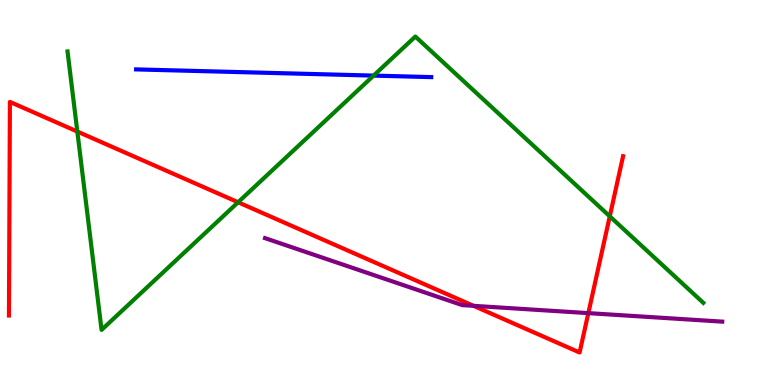[{'lines': ['blue', 'red'], 'intersections': []}, {'lines': ['green', 'red'], 'intersections': [{'x': 0.998, 'y': 6.58}, {'x': 3.07, 'y': 4.75}, {'x': 7.87, 'y': 4.38}]}, {'lines': ['purple', 'red'], 'intersections': [{'x': 6.11, 'y': 2.06}, {'x': 7.59, 'y': 1.87}]}, {'lines': ['blue', 'green'], 'intersections': [{'x': 4.82, 'y': 8.04}]}, {'lines': ['blue', 'purple'], 'intersections': []}, {'lines': ['green', 'purple'], 'intersections': []}]